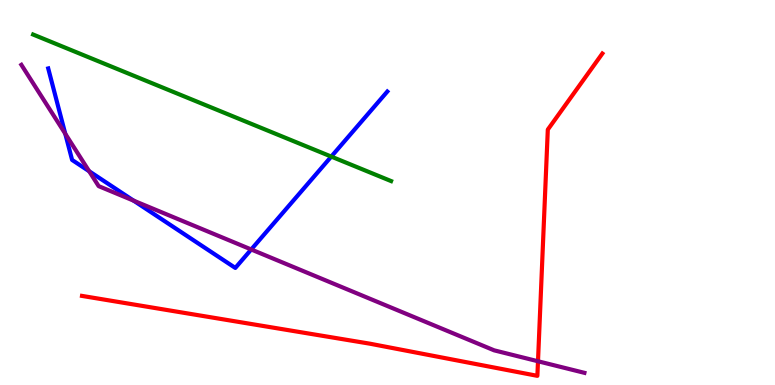[{'lines': ['blue', 'red'], 'intersections': []}, {'lines': ['green', 'red'], 'intersections': []}, {'lines': ['purple', 'red'], 'intersections': [{'x': 6.94, 'y': 0.617}]}, {'lines': ['blue', 'green'], 'intersections': [{'x': 4.27, 'y': 5.93}]}, {'lines': ['blue', 'purple'], 'intersections': [{'x': 0.842, 'y': 6.53}, {'x': 1.15, 'y': 5.55}, {'x': 1.72, 'y': 4.79}, {'x': 3.24, 'y': 3.52}]}, {'lines': ['green', 'purple'], 'intersections': []}]